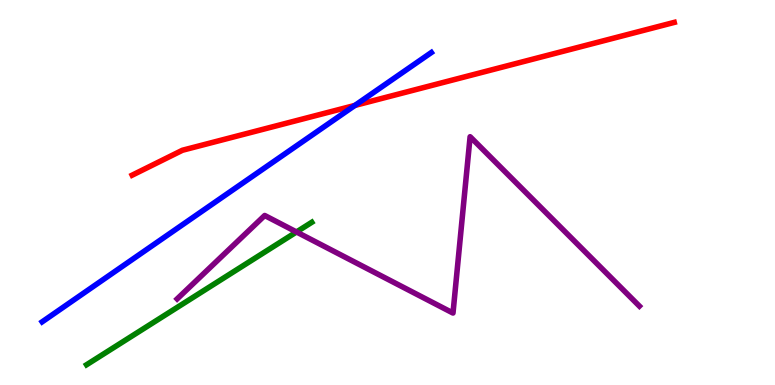[{'lines': ['blue', 'red'], 'intersections': [{'x': 4.58, 'y': 7.26}]}, {'lines': ['green', 'red'], 'intersections': []}, {'lines': ['purple', 'red'], 'intersections': []}, {'lines': ['blue', 'green'], 'intersections': []}, {'lines': ['blue', 'purple'], 'intersections': []}, {'lines': ['green', 'purple'], 'intersections': [{'x': 3.83, 'y': 3.97}]}]